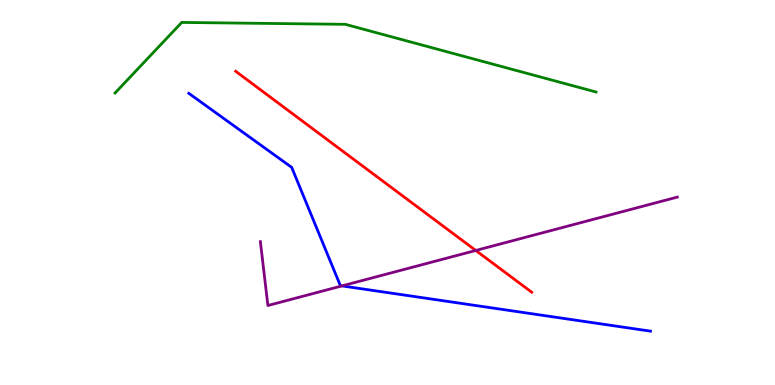[{'lines': ['blue', 'red'], 'intersections': []}, {'lines': ['green', 'red'], 'intersections': []}, {'lines': ['purple', 'red'], 'intersections': [{'x': 6.14, 'y': 3.49}]}, {'lines': ['blue', 'green'], 'intersections': []}, {'lines': ['blue', 'purple'], 'intersections': [{'x': 4.41, 'y': 2.57}]}, {'lines': ['green', 'purple'], 'intersections': []}]